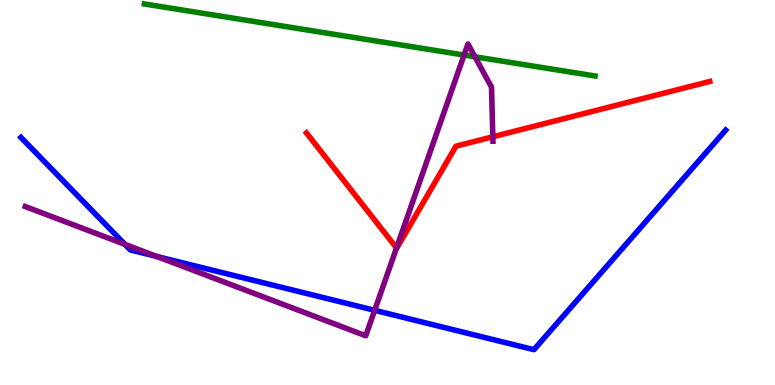[{'lines': ['blue', 'red'], 'intersections': []}, {'lines': ['green', 'red'], 'intersections': []}, {'lines': ['purple', 'red'], 'intersections': [{'x': 5.12, 'y': 3.56}, {'x': 6.36, 'y': 6.45}]}, {'lines': ['blue', 'green'], 'intersections': []}, {'lines': ['blue', 'purple'], 'intersections': [{'x': 1.61, 'y': 3.65}, {'x': 2.02, 'y': 3.34}, {'x': 4.83, 'y': 1.94}]}, {'lines': ['green', 'purple'], 'intersections': [{'x': 5.99, 'y': 8.57}, {'x': 6.13, 'y': 8.52}]}]